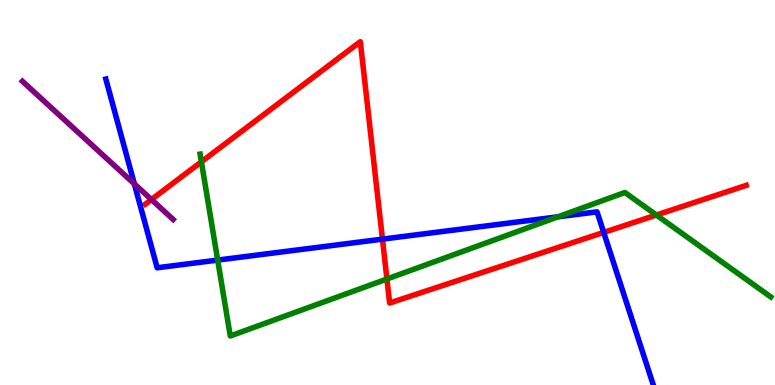[{'lines': ['blue', 'red'], 'intersections': [{'x': 4.93, 'y': 3.79}, {'x': 7.79, 'y': 3.96}]}, {'lines': ['green', 'red'], 'intersections': [{'x': 2.6, 'y': 5.8}, {'x': 4.99, 'y': 2.75}, {'x': 8.47, 'y': 4.41}]}, {'lines': ['purple', 'red'], 'intersections': [{'x': 1.95, 'y': 4.82}]}, {'lines': ['blue', 'green'], 'intersections': [{'x': 2.81, 'y': 3.24}, {'x': 7.2, 'y': 4.37}]}, {'lines': ['blue', 'purple'], 'intersections': [{'x': 1.73, 'y': 5.22}]}, {'lines': ['green', 'purple'], 'intersections': []}]